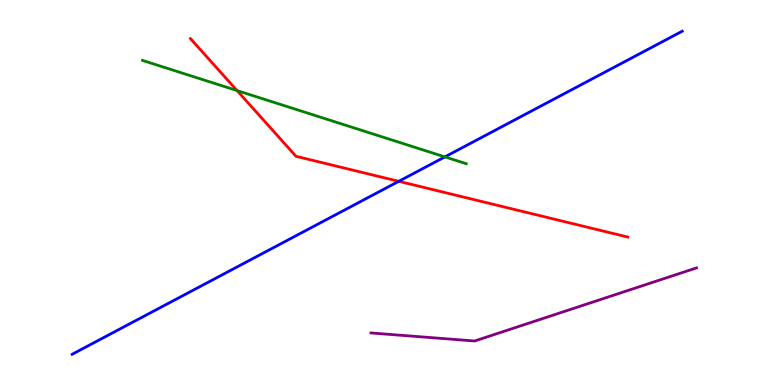[{'lines': ['blue', 'red'], 'intersections': [{'x': 5.15, 'y': 5.29}]}, {'lines': ['green', 'red'], 'intersections': [{'x': 3.06, 'y': 7.65}]}, {'lines': ['purple', 'red'], 'intersections': []}, {'lines': ['blue', 'green'], 'intersections': [{'x': 5.74, 'y': 5.92}]}, {'lines': ['blue', 'purple'], 'intersections': []}, {'lines': ['green', 'purple'], 'intersections': []}]